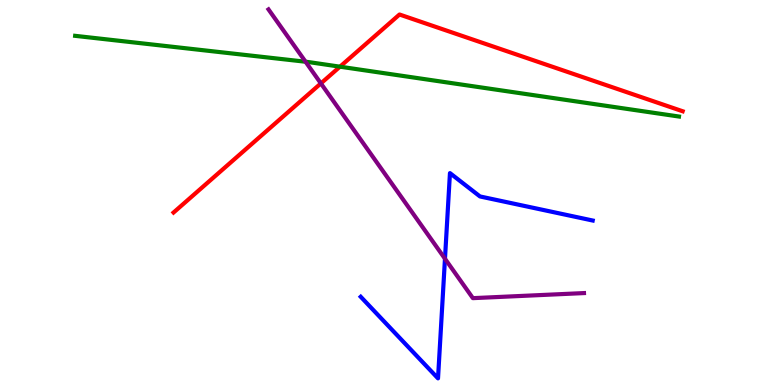[{'lines': ['blue', 'red'], 'intersections': []}, {'lines': ['green', 'red'], 'intersections': [{'x': 4.39, 'y': 8.27}]}, {'lines': ['purple', 'red'], 'intersections': [{'x': 4.14, 'y': 7.83}]}, {'lines': ['blue', 'green'], 'intersections': []}, {'lines': ['blue', 'purple'], 'intersections': [{'x': 5.74, 'y': 3.28}]}, {'lines': ['green', 'purple'], 'intersections': [{'x': 3.94, 'y': 8.4}]}]